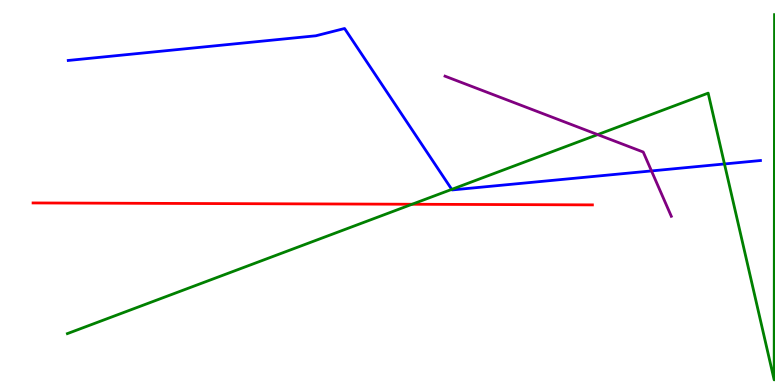[{'lines': ['blue', 'red'], 'intersections': []}, {'lines': ['green', 'red'], 'intersections': [{'x': 5.32, 'y': 4.69}]}, {'lines': ['purple', 'red'], 'intersections': []}, {'lines': ['blue', 'green'], 'intersections': [{'x': 5.83, 'y': 5.08}, {'x': 9.35, 'y': 5.74}]}, {'lines': ['blue', 'purple'], 'intersections': [{'x': 8.41, 'y': 5.56}]}, {'lines': ['green', 'purple'], 'intersections': [{'x': 7.71, 'y': 6.5}]}]